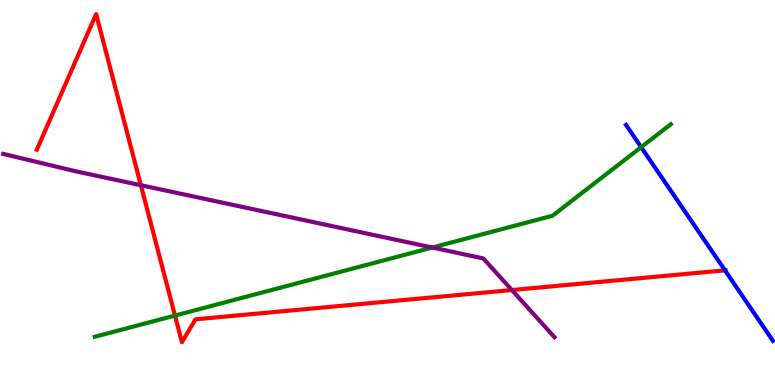[{'lines': ['blue', 'red'], 'intersections': [{'x': 9.35, 'y': 2.98}]}, {'lines': ['green', 'red'], 'intersections': [{'x': 2.26, 'y': 1.8}]}, {'lines': ['purple', 'red'], 'intersections': [{'x': 1.82, 'y': 5.19}, {'x': 6.6, 'y': 2.47}]}, {'lines': ['blue', 'green'], 'intersections': [{'x': 8.27, 'y': 6.18}]}, {'lines': ['blue', 'purple'], 'intersections': []}, {'lines': ['green', 'purple'], 'intersections': [{'x': 5.58, 'y': 3.57}]}]